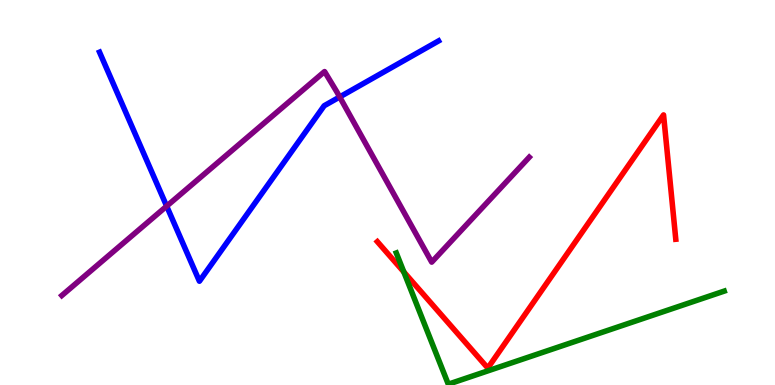[{'lines': ['blue', 'red'], 'intersections': []}, {'lines': ['green', 'red'], 'intersections': [{'x': 5.21, 'y': 2.94}]}, {'lines': ['purple', 'red'], 'intersections': []}, {'lines': ['blue', 'green'], 'intersections': []}, {'lines': ['blue', 'purple'], 'intersections': [{'x': 2.15, 'y': 4.65}, {'x': 4.38, 'y': 7.48}]}, {'lines': ['green', 'purple'], 'intersections': []}]